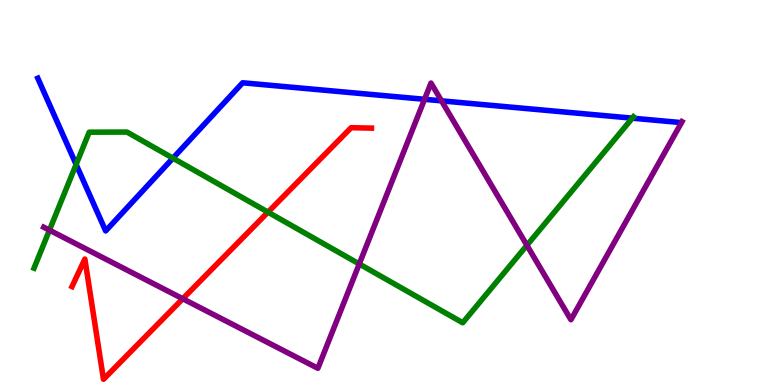[{'lines': ['blue', 'red'], 'intersections': []}, {'lines': ['green', 'red'], 'intersections': [{'x': 3.46, 'y': 4.49}]}, {'lines': ['purple', 'red'], 'intersections': [{'x': 2.36, 'y': 2.24}]}, {'lines': ['blue', 'green'], 'intersections': [{'x': 0.982, 'y': 5.73}, {'x': 2.23, 'y': 5.89}, {'x': 8.16, 'y': 6.93}]}, {'lines': ['blue', 'purple'], 'intersections': [{'x': 5.48, 'y': 7.42}, {'x': 5.7, 'y': 7.38}]}, {'lines': ['green', 'purple'], 'intersections': [{'x': 0.638, 'y': 4.02}, {'x': 4.64, 'y': 3.14}, {'x': 6.8, 'y': 3.63}]}]